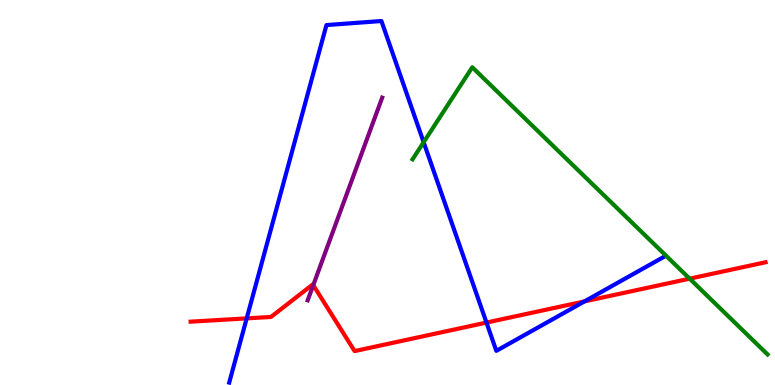[{'lines': ['blue', 'red'], 'intersections': [{'x': 3.18, 'y': 1.73}, {'x': 6.28, 'y': 1.62}, {'x': 7.54, 'y': 2.17}]}, {'lines': ['green', 'red'], 'intersections': [{'x': 8.9, 'y': 2.76}]}, {'lines': ['purple', 'red'], 'intersections': [{'x': 4.04, 'y': 2.59}]}, {'lines': ['blue', 'green'], 'intersections': [{'x': 5.47, 'y': 6.31}]}, {'lines': ['blue', 'purple'], 'intersections': []}, {'lines': ['green', 'purple'], 'intersections': []}]